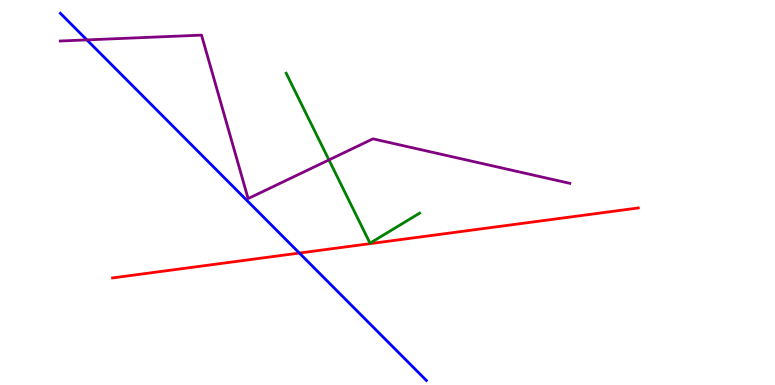[{'lines': ['blue', 'red'], 'intersections': [{'x': 3.86, 'y': 3.43}]}, {'lines': ['green', 'red'], 'intersections': []}, {'lines': ['purple', 'red'], 'intersections': []}, {'lines': ['blue', 'green'], 'intersections': []}, {'lines': ['blue', 'purple'], 'intersections': [{'x': 1.12, 'y': 8.96}]}, {'lines': ['green', 'purple'], 'intersections': [{'x': 4.24, 'y': 5.85}]}]